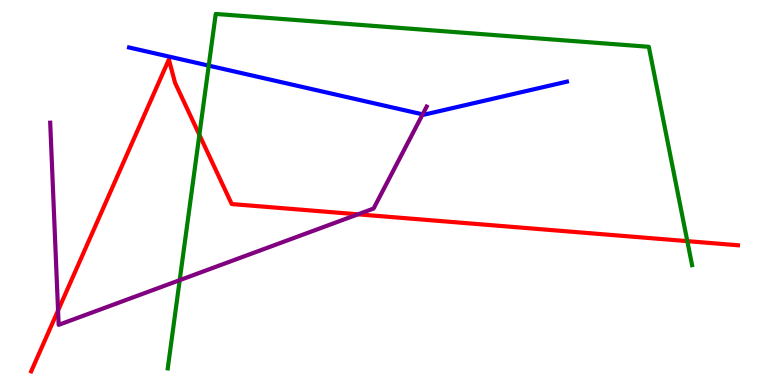[{'lines': ['blue', 'red'], 'intersections': []}, {'lines': ['green', 'red'], 'intersections': [{'x': 2.57, 'y': 6.5}, {'x': 8.87, 'y': 3.74}]}, {'lines': ['purple', 'red'], 'intersections': [{'x': 0.749, 'y': 1.93}, {'x': 4.62, 'y': 4.43}]}, {'lines': ['blue', 'green'], 'intersections': [{'x': 2.69, 'y': 8.3}]}, {'lines': ['blue', 'purple'], 'intersections': [{'x': 5.45, 'y': 7.03}]}, {'lines': ['green', 'purple'], 'intersections': [{'x': 2.32, 'y': 2.72}]}]